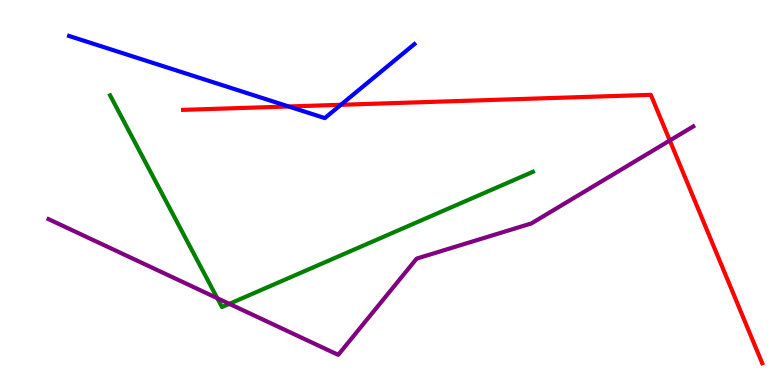[{'lines': ['blue', 'red'], 'intersections': [{'x': 3.72, 'y': 7.23}, {'x': 4.4, 'y': 7.28}]}, {'lines': ['green', 'red'], 'intersections': []}, {'lines': ['purple', 'red'], 'intersections': [{'x': 8.64, 'y': 6.35}]}, {'lines': ['blue', 'green'], 'intersections': []}, {'lines': ['blue', 'purple'], 'intersections': []}, {'lines': ['green', 'purple'], 'intersections': [{'x': 2.8, 'y': 2.25}, {'x': 2.96, 'y': 2.11}]}]